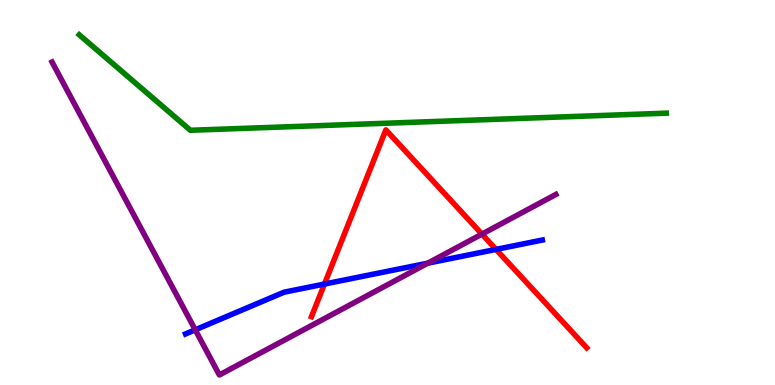[{'lines': ['blue', 'red'], 'intersections': [{'x': 4.19, 'y': 2.62}, {'x': 6.4, 'y': 3.52}]}, {'lines': ['green', 'red'], 'intersections': []}, {'lines': ['purple', 'red'], 'intersections': [{'x': 6.22, 'y': 3.92}]}, {'lines': ['blue', 'green'], 'intersections': []}, {'lines': ['blue', 'purple'], 'intersections': [{'x': 2.52, 'y': 1.43}, {'x': 5.52, 'y': 3.16}]}, {'lines': ['green', 'purple'], 'intersections': []}]